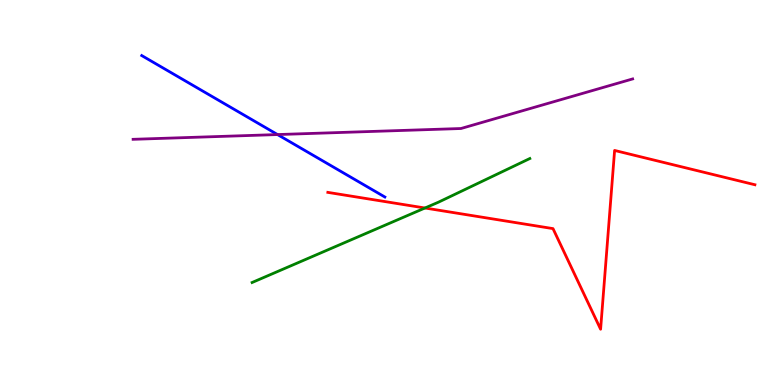[{'lines': ['blue', 'red'], 'intersections': []}, {'lines': ['green', 'red'], 'intersections': [{'x': 5.48, 'y': 4.6}]}, {'lines': ['purple', 'red'], 'intersections': []}, {'lines': ['blue', 'green'], 'intersections': []}, {'lines': ['blue', 'purple'], 'intersections': [{'x': 3.58, 'y': 6.5}]}, {'lines': ['green', 'purple'], 'intersections': []}]